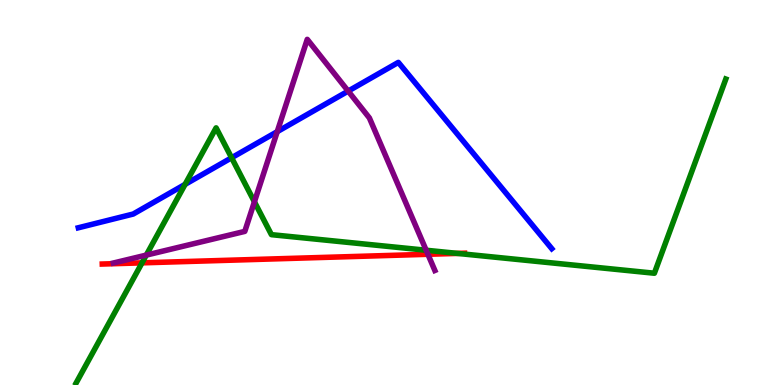[{'lines': ['blue', 'red'], 'intersections': []}, {'lines': ['green', 'red'], 'intersections': [{'x': 1.83, 'y': 3.17}, {'x': 5.9, 'y': 3.42}]}, {'lines': ['purple', 'red'], 'intersections': [{'x': 5.52, 'y': 3.4}]}, {'lines': ['blue', 'green'], 'intersections': [{'x': 2.39, 'y': 5.21}, {'x': 2.99, 'y': 5.9}]}, {'lines': ['blue', 'purple'], 'intersections': [{'x': 3.58, 'y': 6.58}, {'x': 4.49, 'y': 7.63}]}, {'lines': ['green', 'purple'], 'intersections': [{'x': 1.89, 'y': 3.37}, {'x': 3.28, 'y': 4.76}, {'x': 5.5, 'y': 3.5}]}]